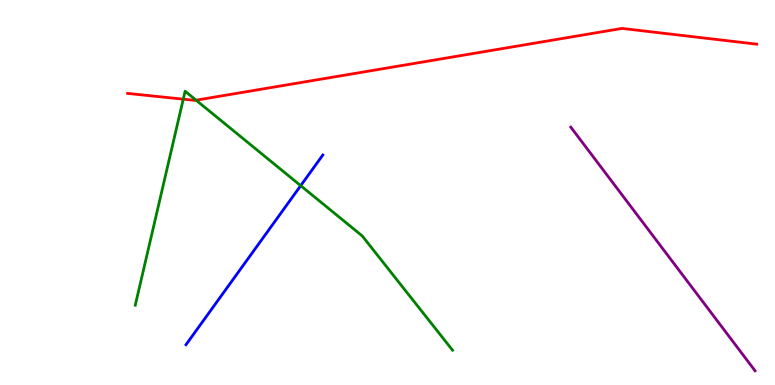[{'lines': ['blue', 'red'], 'intersections': []}, {'lines': ['green', 'red'], 'intersections': [{'x': 2.36, 'y': 7.42}, {'x': 2.53, 'y': 7.4}]}, {'lines': ['purple', 'red'], 'intersections': []}, {'lines': ['blue', 'green'], 'intersections': [{'x': 3.88, 'y': 5.18}]}, {'lines': ['blue', 'purple'], 'intersections': []}, {'lines': ['green', 'purple'], 'intersections': []}]